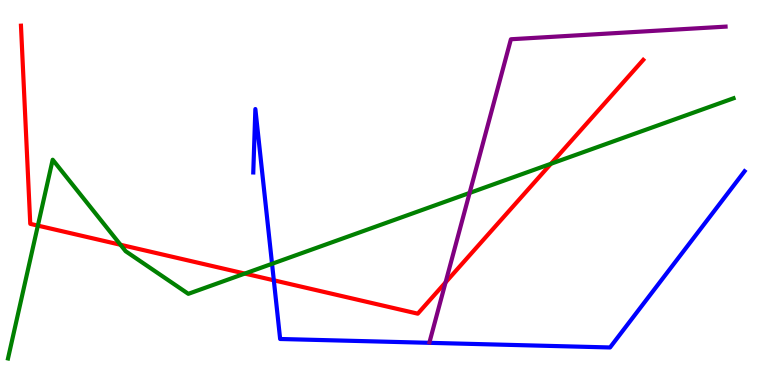[{'lines': ['blue', 'red'], 'intersections': [{'x': 3.53, 'y': 2.72}]}, {'lines': ['green', 'red'], 'intersections': [{'x': 0.489, 'y': 4.14}, {'x': 1.55, 'y': 3.64}, {'x': 3.16, 'y': 2.89}, {'x': 7.11, 'y': 5.75}]}, {'lines': ['purple', 'red'], 'intersections': [{'x': 5.75, 'y': 2.67}]}, {'lines': ['blue', 'green'], 'intersections': [{'x': 3.51, 'y': 3.15}]}, {'lines': ['blue', 'purple'], 'intersections': []}, {'lines': ['green', 'purple'], 'intersections': [{'x': 6.06, 'y': 4.99}]}]